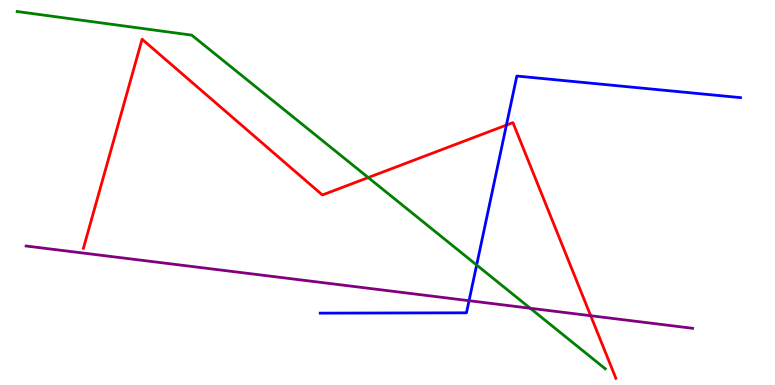[{'lines': ['blue', 'red'], 'intersections': [{'x': 6.53, 'y': 6.75}]}, {'lines': ['green', 'red'], 'intersections': [{'x': 4.75, 'y': 5.39}]}, {'lines': ['purple', 'red'], 'intersections': [{'x': 7.62, 'y': 1.8}]}, {'lines': ['blue', 'green'], 'intersections': [{'x': 6.15, 'y': 3.12}]}, {'lines': ['blue', 'purple'], 'intersections': [{'x': 6.05, 'y': 2.19}]}, {'lines': ['green', 'purple'], 'intersections': [{'x': 6.84, 'y': 1.99}]}]